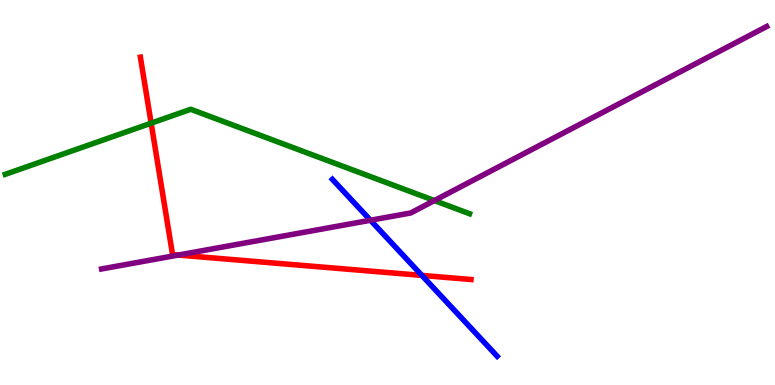[{'lines': ['blue', 'red'], 'intersections': [{'x': 5.44, 'y': 2.85}]}, {'lines': ['green', 'red'], 'intersections': [{'x': 1.95, 'y': 6.8}]}, {'lines': ['purple', 'red'], 'intersections': [{'x': 2.3, 'y': 3.38}]}, {'lines': ['blue', 'green'], 'intersections': []}, {'lines': ['blue', 'purple'], 'intersections': [{'x': 4.78, 'y': 4.28}]}, {'lines': ['green', 'purple'], 'intersections': [{'x': 5.61, 'y': 4.79}]}]